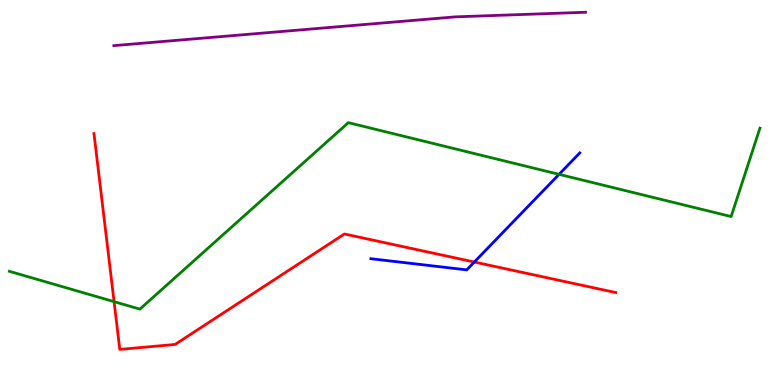[{'lines': ['blue', 'red'], 'intersections': [{'x': 6.12, 'y': 3.19}]}, {'lines': ['green', 'red'], 'intersections': [{'x': 1.47, 'y': 2.16}]}, {'lines': ['purple', 'red'], 'intersections': []}, {'lines': ['blue', 'green'], 'intersections': [{'x': 7.21, 'y': 5.47}]}, {'lines': ['blue', 'purple'], 'intersections': []}, {'lines': ['green', 'purple'], 'intersections': []}]